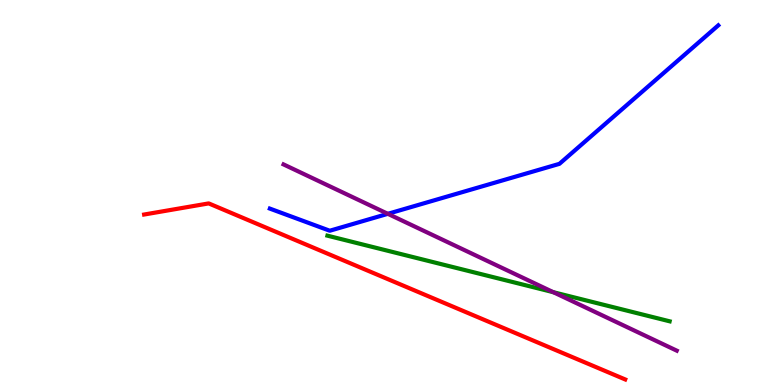[{'lines': ['blue', 'red'], 'intersections': []}, {'lines': ['green', 'red'], 'intersections': []}, {'lines': ['purple', 'red'], 'intersections': []}, {'lines': ['blue', 'green'], 'intersections': []}, {'lines': ['blue', 'purple'], 'intersections': [{'x': 5.0, 'y': 4.45}]}, {'lines': ['green', 'purple'], 'intersections': [{'x': 7.14, 'y': 2.41}]}]